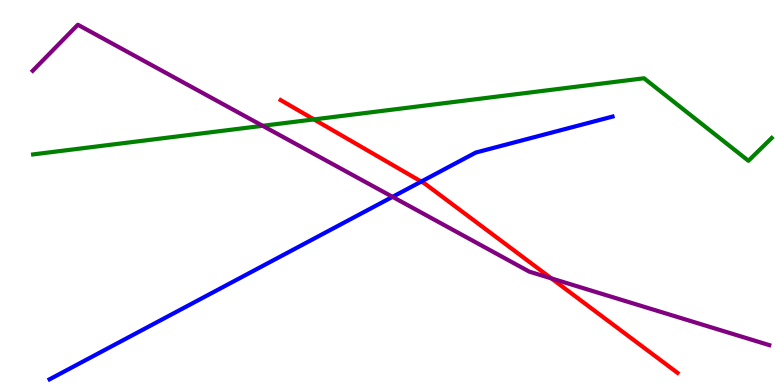[{'lines': ['blue', 'red'], 'intersections': [{'x': 5.44, 'y': 5.28}]}, {'lines': ['green', 'red'], 'intersections': [{'x': 4.05, 'y': 6.9}]}, {'lines': ['purple', 'red'], 'intersections': [{'x': 7.11, 'y': 2.77}]}, {'lines': ['blue', 'green'], 'intersections': []}, {'lines': ['blue', 'purple'], 'intersections': [{'x': 5.07, 'y': 4.89}]}, {'lines': ['green', 'purple'], 'intersections': [{'x': 3.39, 'y': 6.73}]}]